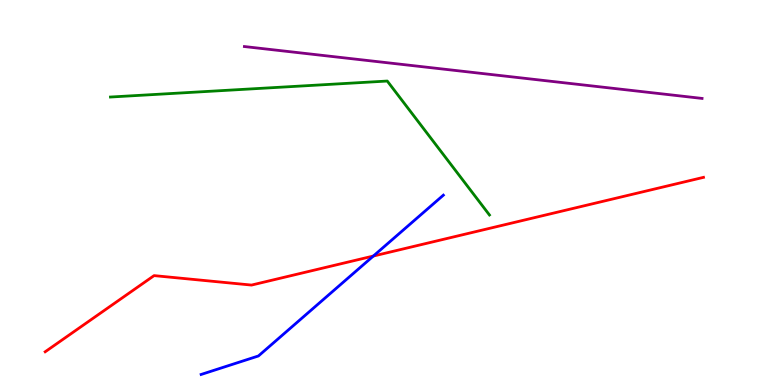[{'lines': ['blue', 'red'], 'intersections': [{'x': 4.82, 'y': 3.35}]}, {'lines': ['green', 'red'], 'intersections': []}, {'lines': ['purple', 'red'], 'intersections': []}, {'lines': ['blue', 'green'], 'intersections': []}, {'lines': ['blue', 'purple'], 'intersections': []}, {'lines': ['green', 'purple'], 'intersections': []}]